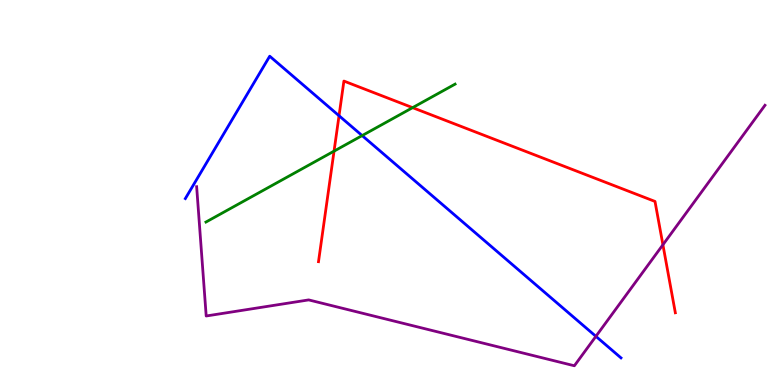[{'lines': ['blue', 'red'], 'intersections': [{'x': 4.37, 'y': 6.99}]}, {'lines': ['green', 'red'], 'intersections': [{'x': 4.31, 'y': 6.07}, {'x': 5.32, 'y': 7.2}]}, {'lines': ['purple', 'red'], 'intersections': [{'x': 8.55, 'y': 3.64}]}, {'lines': ['blue', 'green'], 'intersections': [{'x': 4.67, 'y': 6.48}]}, {'lines': ['blue', 'purple'], 'intersections': [{'x': 7.69, 'y': 1.26}]}, {'lines': ['green', 'purple'], 'intersections': []}]